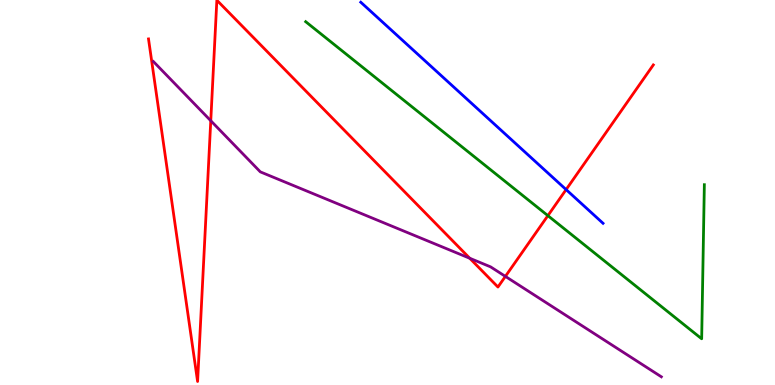[{'lines': ['blue', 'red'], 'intersections': [{'x': 7.3, 'y': 5.08}]}, {'lines': ['green', 'red'], 'intersections': [{'x': 7.07, 'y': 4.4}]}, {'lines': ['purple', 'red'], 'intersections': [{'x': 2.72, 'y': 6.86}, {'x': 6.06, 'y': 3.29}, {'x': 6.52, 'y': 2.82}]}, {'lines': ['blue', 'green'], 'intersections': []}, {'lines': ['blue', 'purple'], 'intersections': []}, {'lines': ['green', 'purple'], 'intersections': []}]